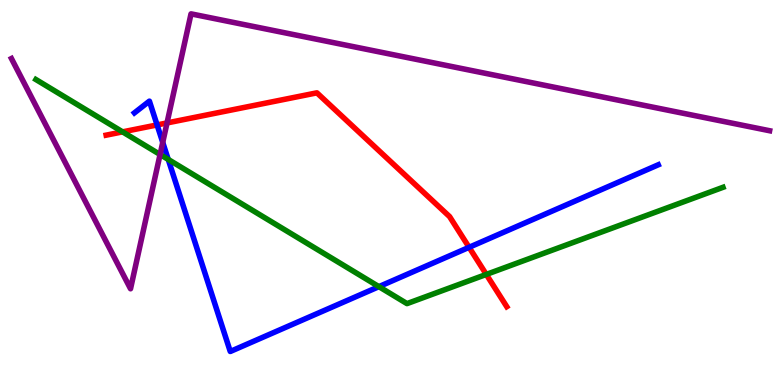[{'lines': ['blue', 'red'], 'intersections': [{'x': 2.03, 'y': 6.76}, {'x': 6.05, 'y': 3.58}]}, {'lines': ['green', 'red'], 'intersections': [{'x': 1.58, 'y': 6.57}, {'x': 6.27, 'y': 2.87}]}, {'lines': ['purple', 'red'], 'intersections': [{'x': 2.16, 'y': 6.81}]}, {'lines': ['blue', 'green'], 'intersections': [{'x': 2.17, 'y': 5.86}, {'x': 4.89, 'y': 2.55}]}, {'lines': ['blue', 'purple'], 'intersections': [{'x': 2.1, 'y': 6.3}]}, {'lines': ['green', 'purple'], 'intersections': [{'x': 2.07, 'y': 5.99}]}]